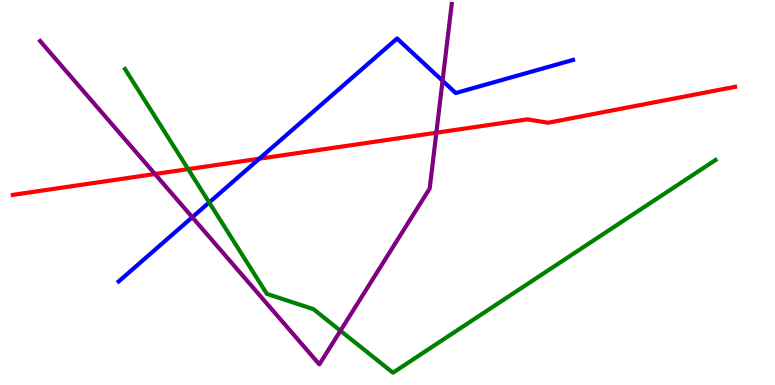[{'lines': ['blue', 'red'], 'intersections': [{'x': 3.35, 'y': 5.88}]}, {'lines': ['green', 'red'], 'intersections': [{'x': 2.43, 'y': 5.61}]}, {'lines': ['purple', 'red'], 'intersections': [{'x': 2.0, 'y': 5.48}, {'x': 5.63, 'y': 6.55}]}, {'lines': ['blue', 'green'], 'intersections': [{'x': 2.7, 'y': 4.74}]}, {'lines': ['blue', 'purple'], 'intersections': [{'x': 2.48, 'y': 4.36}, {'x': 5.71, 'y': 7.9}]}, {'lines': ['green', 'purple'], 'intersections': [{'x': 4.39, 'y': 1.41}]}]